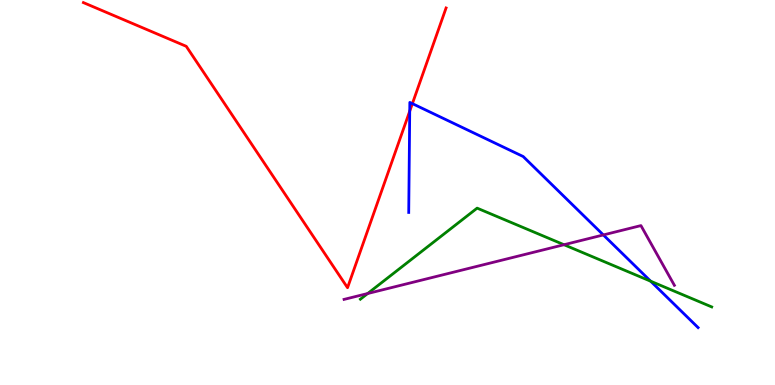[{'lines': ['blue', 'red'], 'intersections': [{'x': 5.29, 'y': 7.11}, {'x': 5.32, 'y': 7.31}]}, {'lines': ['green', 'red'], 'intersections': []}, {'lines': ['purple', 'red'], 'intersections': []}, {'lines': ['blue', 'green'], 'intersections': [{'x': 8.4, 'y': 2.7}]}, {'lines': ['blue', 'purple'], 'intersections': [{'x': 7.79, 'y': 3.9}]}, {'lines': ['green', 'purple'], 'intersections': [{'x': 4.74, 'y': 2.38}, {'x': 7.28, 'y': 3.64}]}]